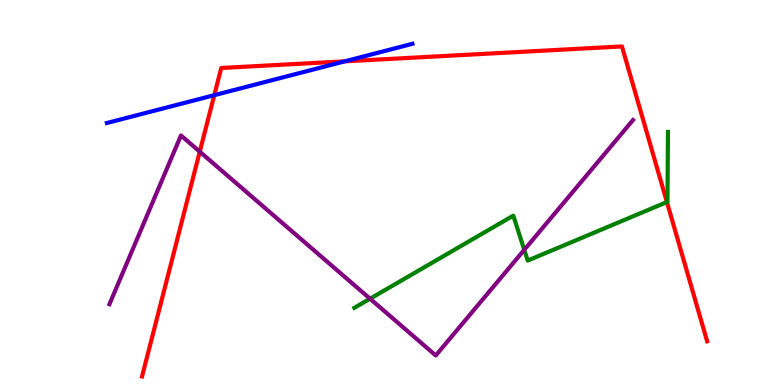[{'lines': ['blue', 'red'], 'intersections': [{'x': 2.76, 'y': 7.53}, {'x': 4.45, 'y': 8.41}]}, {'lines': ['green', 'red'], 'intersections': [{'x': 8.61, 'y': 4.75}]}, {'lines': ['purple', 'red'], 'intersections': [{'x': 2.58, 'y': 6.06}]}, {'lines': ['blue', 'green'], 'intersections': []}, {'lines': ['blue', 'purple'], 'intersections': []}, {'lines': ['green', 'purple'], 'intersections': [{'x': 4.77, 'y': 2.24}, {'x': 6.76, 'y': 3.51}]}]